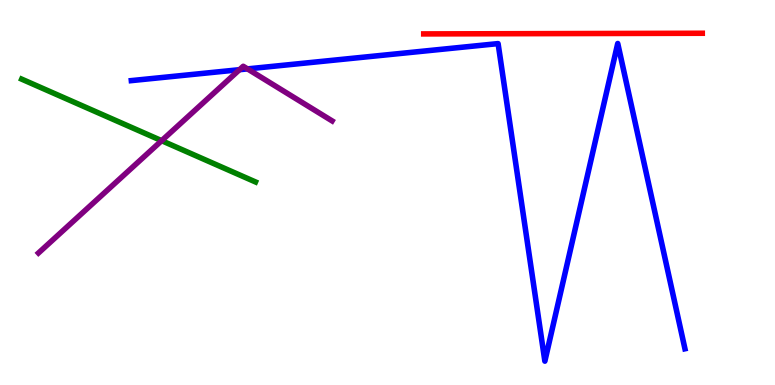[{'lines': ['blue', 'red'], 'intersections': []}, {'lines': ['green', 'red'], 'intersections': []}, {'lines': ['purple', 'red'], 'intersections': []}, {'lines': ['blue', 'green'], 'intersections': []}, {'lines': ['blue', 'purple'], 'intersections': [{'x': 3.09, 'y': 8.19}, {'x': 3.19, 'y': 8.21}]}, {'lines': ['green', 'purple'], 'intersections': [{'x': 2.09, 'y': 6.35}]}]